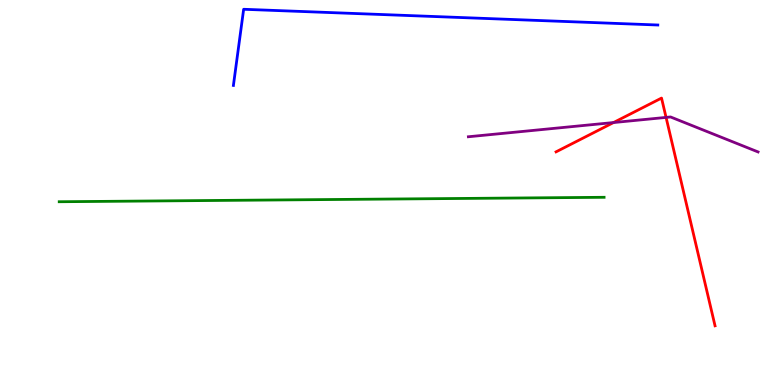[{'lines': ['blue', 'red'], 'intersections': []}, {'lines': ['green', 'red'], 'intersections': []}, {'lines': ['purple', 'red'], 'intersections': [{'x': 7.92, 'y': 6.82}, {'x': 8.59, 'y': 6.95}]}, {'lines': ['blue', 'green'], 'intersections': []}, {'lines': ['blue', 'purple'], 'intersections': []}, {'lines': ['green', 'purple'], 'intersections': []}]